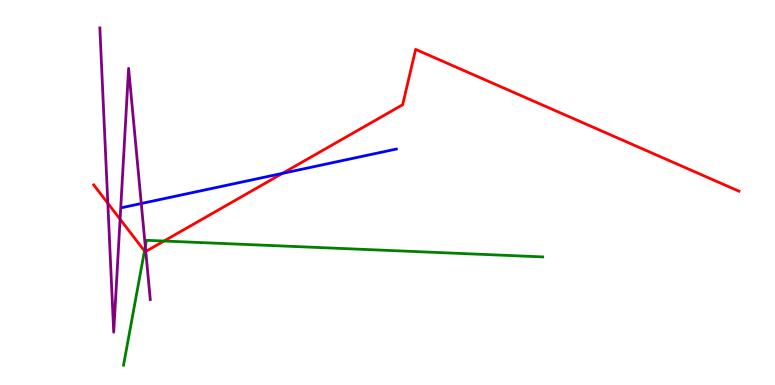[{'lines': ['blue', 'red'], 'intersections': [{'x': 3.64, 'y': 5.5}]}, {'lines': ['green', 'red'], 'intersections': [{'x': 1.86, 'y': 3.48}, {'x': 2.12, 'y': 3.74}]}, {'lines': ['purple', 'red'], 'intersections': [{'x': 1.39, 'y': 4.72}, {'x': 1.55, 'y': 4.31}, {'x': 1.88, 'y': 3.47}]}, {'lines': ['blue', 'green'], 'intersections': []}, {'lines': ['blue', 'purple'], 'intersections': [{'x': 1.82, 'y': 4.71}]}, {'lines': ['green', 'purple'], 'intersections': [{'x': 1.87, 'y': 3.6}]}]